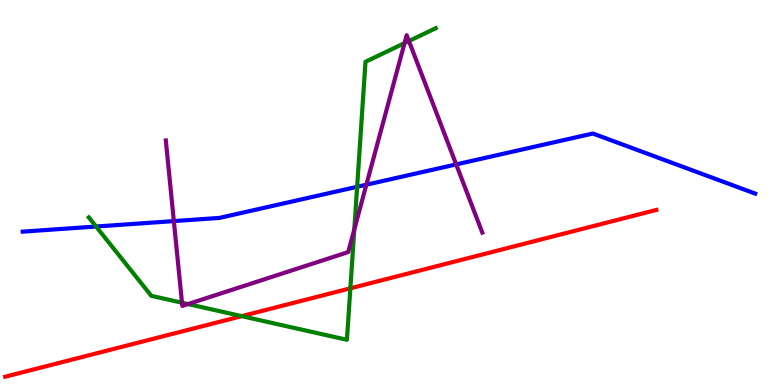[{'lines': ['blue', 'red'], 'intersections': []}, {'lines': ['green', 'red'], 'intersections': [{'x': 3.12, 'y': 1.79}, {'x': 4.52, 'y': 2.51}]}, {'lines': ['purple', 'red'], 'intersections': []}, {'lines': ['blue', 'green'], 'intersections': [{'x': 1.24, 'y': 4.12}, {'x': 4.61, 'y': 5.15}]}, {'lines': ['blue', 'purple'], 'intersections': [{'x': 2.24, 'y': 4.26}, {'x': 4.73, 'y': 5.2}, {'x': 5.89, 'y': 5.73}]}, {'lines': ['green', 'purple'], 'intersections': [{'x': 2.35, 'y': 2.14}, {'x': 2.43, 'y': 2.1}, {'x': 4.57, 'y': 4.04}, {'x': 5.22, 'y': 8.88}, {'x': 5.28, 'y': 8.93}]}]